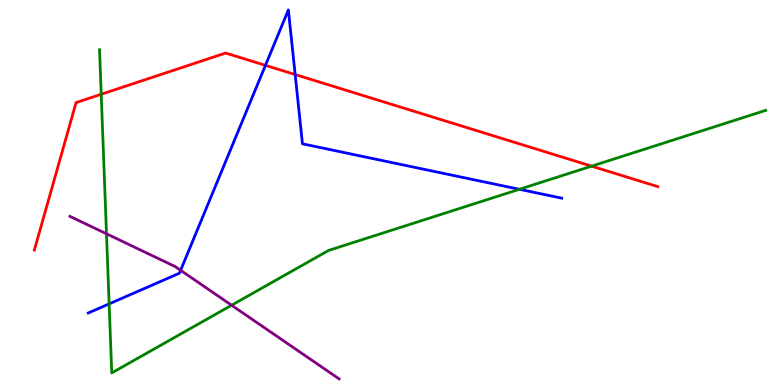[{'lines': ['blue', 'red'], 'intersections': [{'x': 3.43, 'y': 8.3}, {'x': 3.81, 'y': 8.06}]}, {'lines': ['green', 'red'], 'intersections': [{'x': 1.31, 'y': 7.55}, {'x': 7.63, 'y': 5.68}]}, {'lines': ['purple', 'red'], 'intersections': []}, {'lines': ['blue', 'green'], 'intersections': [{'x': 1.41, 'y': 2.11}, {'x': 6.7, 'y': 5.08}]}, {'lines': ['blue', 'purple'], 'intersections': [{'x': 2.33, 'y': 2.98}]}, {'lines': ['green', 'purple'], 'intersections': [{'x': 1.37, 'y': 3.93}, {'x': 2.99, 'y': 2.07}]}]